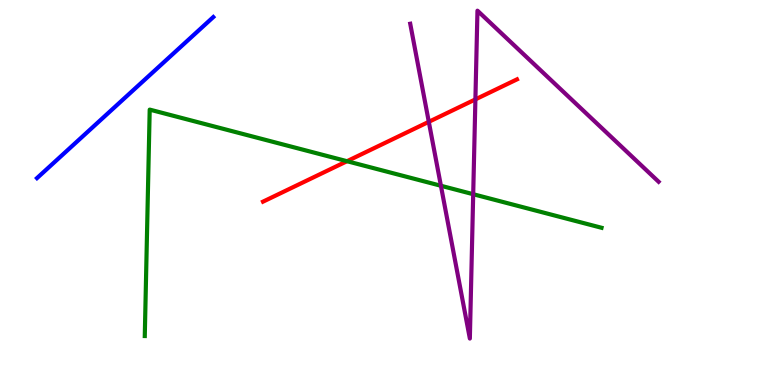[{'lines': ['blue', 'red'], 'intersections': []}, {'lines': ['green', 'red'], 'intersections': [{'x': 4.48, 'y': 5.81}]}, {'lines': ['purple', 'red'], 'intersections': [{'x': 5.53, 'y': 6.84}, {'x': 6.13, 'y': 7.42}]}, {'lines': ['blue', 'green'], 'intersections': []}, {'lines': ['blue', 'purple'], 'intersections': []}, {'lines': ['green', 'purple'], 'intersections': [{'x': 5.69, 'y': 5.18}, {'x': 6.11, 'y': 4.96}]}]